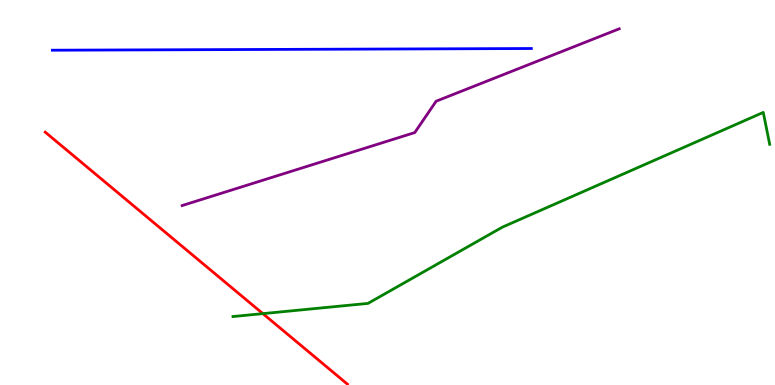[{'lines': ['blue', 'red'], 'intersections': []}, {'lines': ['green', 'red'], 'intersections': [{'x': 3.39, 'y': 1.85}]}, {'lines': ['purple', 'red'], 'intersections': []}, {'lines': ['blue', 'green'], 'intersections': []}, {'lines': ['blue', 'purple'], 'intersections': []}, {'lines': ['green', 'purple'], 'intersections': []}]